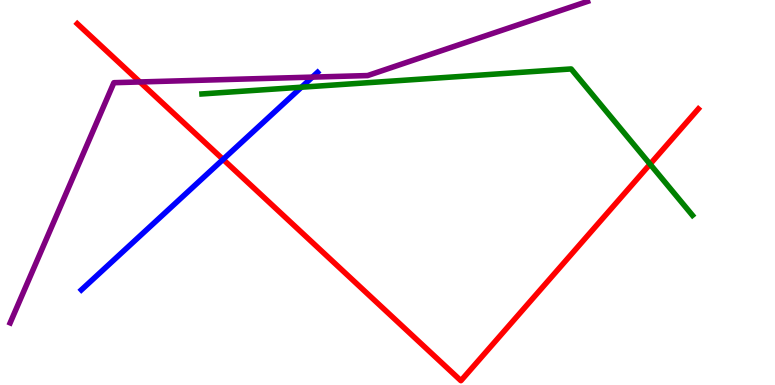[{'lines': ['blue', 'red'], 'intersections': [{'x': 2.88, 'y': 5.86}]}, {'lines': ['green', 'red'], 'intersections': [{'x': 8.39, 'y': 5.74}]}, {'lines': ['purple', 'red'], 'intersections': [{'x': 1.8, 'y': 7.87}]}, {'lines': ['blue', 'green'], 'intersections': [{'x': 3.89, 'y': 7.73}]}, {'lines': ['blue', 'purple'], 'intersections': [{'x': 4.03, 'y': 8.0}]}, {'lines': ['green', 'purple'], 'intersections': []}]